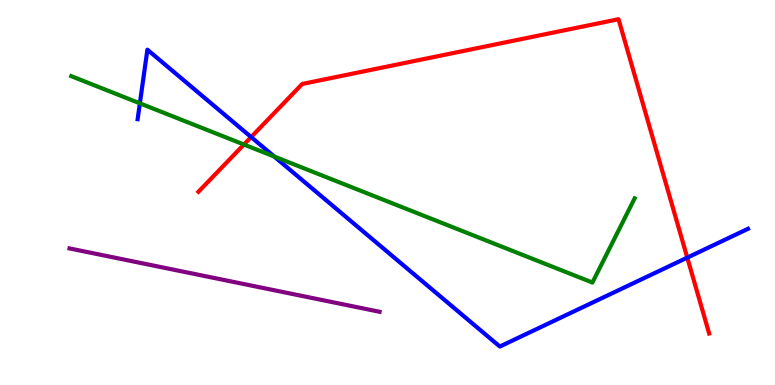[{'lines': ['blue', 'red'], 'intersections': [{'x': 3.24, 'y': 6.44}, {'x': 8.87, 'y': 3.31}]}, {'lines': ['green', 'red'], 'intersections': [{'x': 3.15, 'y': 6.25}]}, {'lines': ['purple', 'red'], 'intersections': []}, {'lines': ['blue', 'green'], 'intersections': [{'x': 1.8, 'y': 7.32}, {'x': 3.54, 'y': 5.93}]}, {'lines': ['blue', 'purple'], 'intersections': []}, {'lines': ['green', 'purple'], 'intersections': []}]